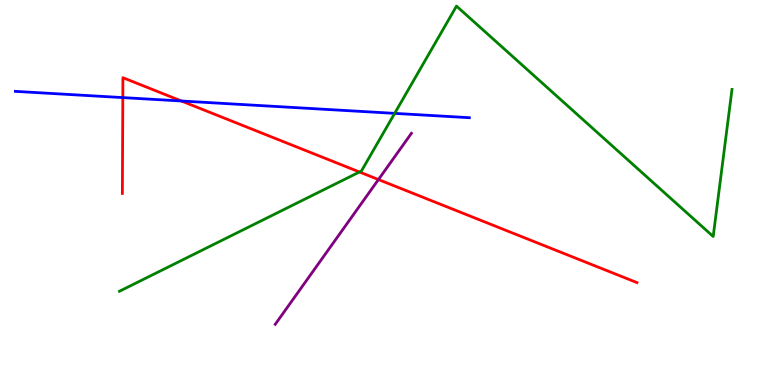[{'lines': ['blue', 'red'], 'intersections': [{'x': 1.58, 'y': 7.47}, {'x': 2.34, 'y': 7.38}]}, {'lines': ['green', 'red'], 'intersections': [{'x': 4.64, 'y': 5.53}]}, {'lines': ['purple', 'red'], 'intersections': [{'x': 4.88, 'y': 5.34}]}, {'lines': ['blue', 'green'], 'intersections': [{'x': 5.09, 'y': 7.06}]}, {'lines': ['blue', 'purple'], 'intersections': []}, {'lines': ['green', 'purple'], 'intersections': []}]